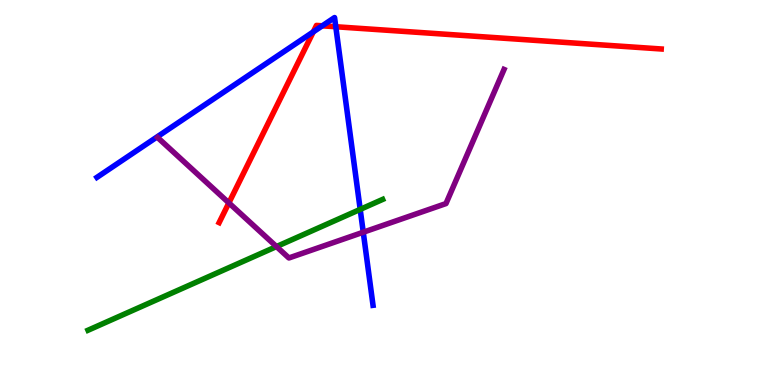[{'lines': ['blue', 'red'], 'intersections': [{'x': 4.04, 'y': 9.17}, {'x': 4.16, 'y': 9.33}, {'x': 4.33, 'y': 9.31}]}, {'lines': ['green', 'red'], 'intersections': []}, {'lines': ['purple', 'red'], 'intersections': [{'x': 2.95, 'y': 4.73}]}, {'lines': ['blue', 'green'], 'intersections': [{'x': 4.65, 'y': 4.56}]}, {'lines': ['blue', 'purple'], 'intersections': [{'x': 4.69, 'y': 3.97}]}, {'lines': ['green', 'purple'], 'intersections': [{'x': 3.57, 'y': 3.6}]}]